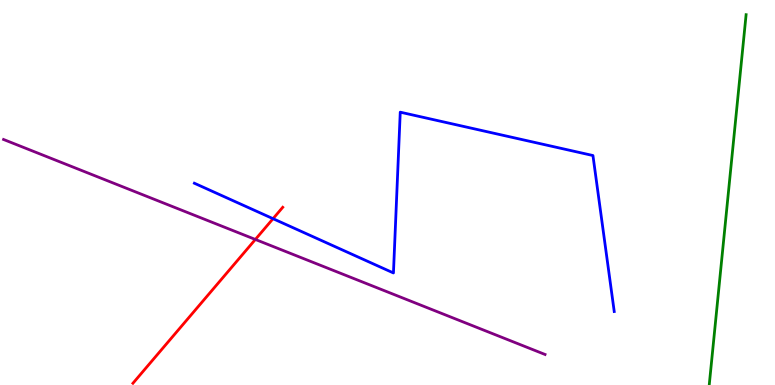[{'lines': ['blue', 'red'], 'intersections': [{'x': 3.52, 'y': 4.32}]}, {'lines': ['green', 'red'], 'intersections': []}, {'lines': ['purple', 'red'], 'intersections': [{'x': 3.29, 'y': 3.78}]}, {'lines': ['blue', 'green'], 'intersections': []}, {'lines': ['blue', 'purple'], 'intersections': []}, {'lines': ['green', 'purple'], 'intersections': []}]